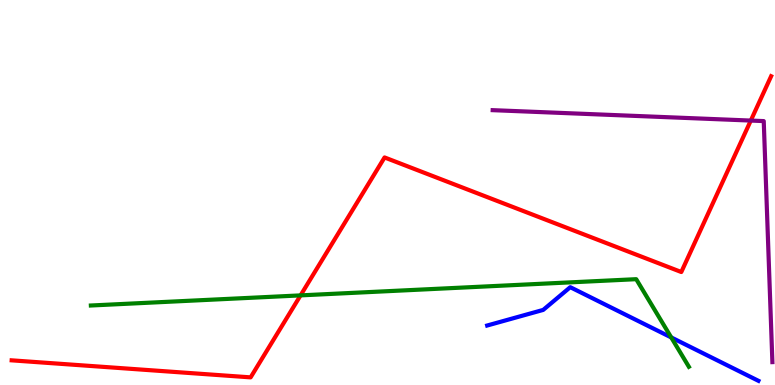[{'lines': ['blue', 'red'], 'intersections': []}, {'lines': ['green', 'red'], 'intersections': [{'x': 3.88, 'y': 2.33}]}, {'lines': ['purple', 'red'], 'intersections': [{'x': 9.69, 'y': 6.87}]}, {'lines': ['blue', 'green'], 'intersections': [{'x': 8.66, 'y': 1.24}]}, {'lines': ['blue', 'purple'], 'intersections': []}, {'lines': ['green', 'purple'], 'intersections': []}]